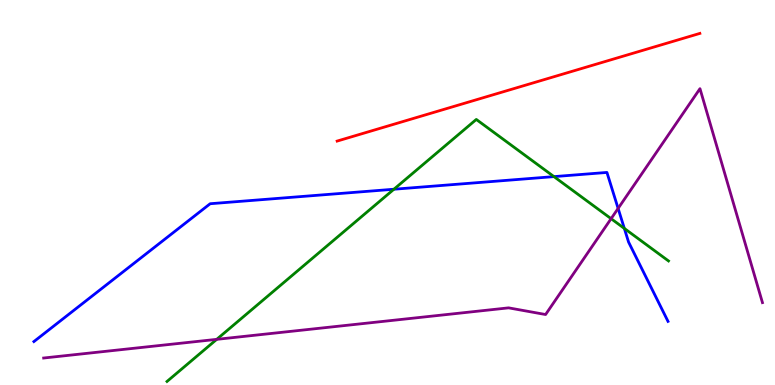[{'lines': ['blue', 'red'], 'intersections': []}, {'lines': ['green', 'red'], 'intersections': []}, {'lines': ['purple', 'red'], 'intersections': []}, {'lines': ['blue', 'green'], 'intersections': [{'x': 5.08, 'y': 5.08}, {'x': 7.15, 'y': 5.41}, {'x': 8.06, 'y': 4.07}]}, {'lines': ['blue', 'purple'], 'intersections': [{'x': 7.98, 'y': 4.59}]}, {'lines': ['green', 'purple'], 'intersections': [{'x': 2.8, 'y': 1.19}, {'x': 7.89, 'y': 4.32}]}]